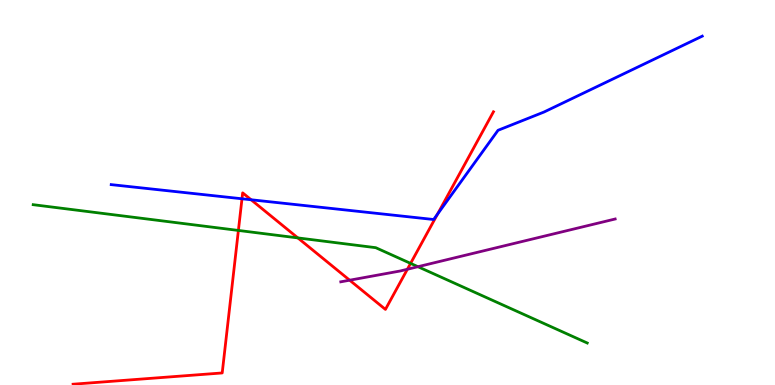[{'lines': ['blue', 'red'], 'intersections': [{'x': 3.12, 'y': 4.84}, {'x': 3.24, 'y': 4.81}, {'x': 5.64, 'y': 4.44}]}, {'lines': ['green', 'red'], 'intersections': [{'x': 3.08, 'y': 4.01}, {'x': 3.84, 'y': 3.82}, {'x': 5.3, 'y': 3.16}]}, {'lines': ['purple', 'red'], 'intersections': [{'x': 4.51, 'y': 2.72}, {'x': 5.26, 'y': 3.01}]}, {'lines': ['blue', 'green'], 'intersections': []}, {'lines': ['blue', 'purple'], 'intersections': []}, {'lines': ['green', 'purple'], 'intersections': [{'x': 5.39, 'y': 3.07}]}]